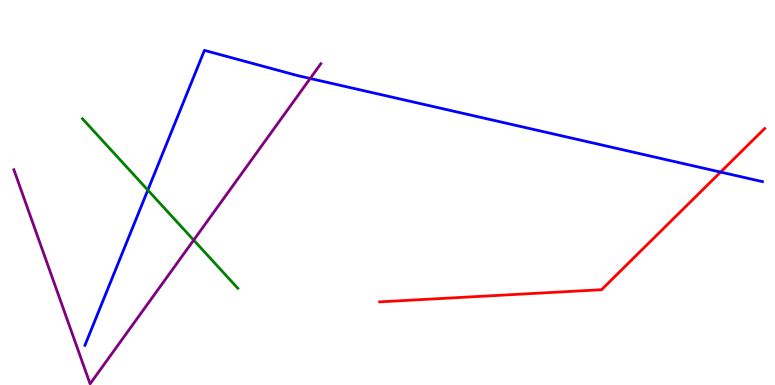[{'lines': ['blue', 'red'], 'intersections': [{'x': 9.3, 'y': 5.53}]}, {'lines': ['green', 'red'], 'intersections': []}, {'lines': ['purple', 'red'], 'intersections': []}, {'lines': ['blue', 'green'], 'intersections': [{'x': 1.91, 'y': 5.06}]}, {'lines': ['blue', 'purple'], 'intersections': [{'x': 4.0, 'y': 7.96}]}, {'lines': ['green', 'purple'], 'intersections': [{'x': 2.5, 'y': 3.76}]}]